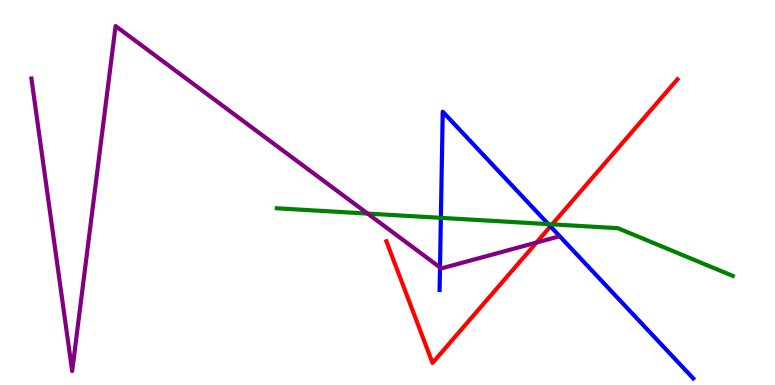[{'lines': ['blue', 'red'], 'intersections': [{'x': 7.1, 'y': 4.12}]}, {'lines': ['green', 'red'], 'intersections': [{'x': 7.13, 'y': 4.17}]}, {'lines': ['purple', 'red'], 'intersections': [{'x': 6.92, 'y': 3.7}]}, {'lines': ['blue', 'green'], 'intersections': [{'x': 5.69, 'y': 4.34}, {'x': 7.08, 'y': 4.18}]}, {'lines': ['blue', 'purple'], 'intersections': [{'x': 5.68, 'y': 3.05}]}, {'lines': ['green', 'purple'], 'intersections': [{'x': 4.74, 'y': 4.45}]}]